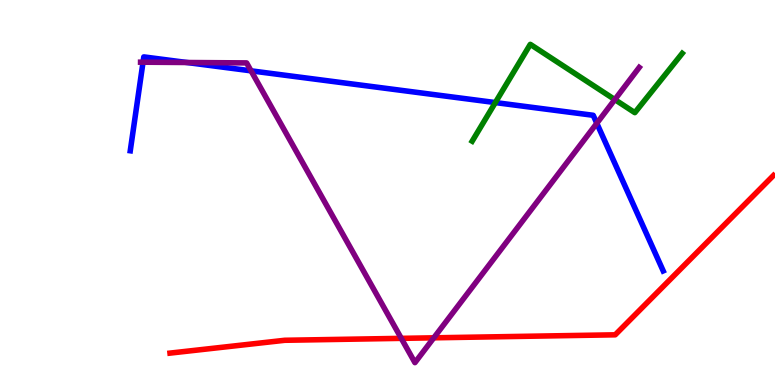[{'lines': ['blue', 'red'], 'intersections': []}, {'lines': ['green', 'red'], 'intersections': []}, {'lines': ['purple', 'red'], 'intersections': [{'x': 5.18, 'y': 1.21}, {'x': 5.6, 'y': 1.23}]}, {'lines': ['blue', 'green'], 'intersections': [{'x': 6.39, 'y': 7.34}]}, {'lines': ['blue', 'purple'], 'intersections': [{'x': 1.85, 'y': 8.38}, {'x': 2.41, 'y': 8.38}, {'x': 3.24, 'y': 8.16}, {'x': 7.7, 'y': 6.8}]}, {'lines': ['green', 'purple'], 'intersections': [{'x': 7.93, 'y': 7.41}]}]